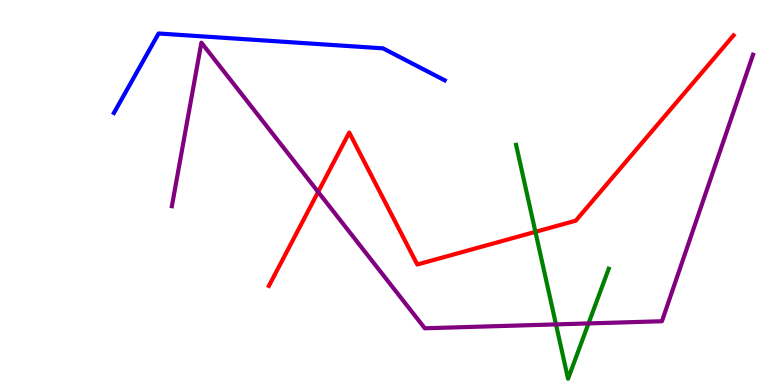[{'lines': ['blue', 'red'], 'intersections': []}, {'lines': ['green', 'red'], 'intersections': [{'x': 6.91, 'y': 3.98}]}, {'lines': ['purple', 'red'], 'intersections': [{'x': 4.11, 'y': 5.02}]}, {'lines': ['blue', 'green'], 'intersections': []}, {'lines': ['blue', 'purple'], 'intersections': []}, {'lines': ['green', 'purple'], 'intersections': [{'x': 7.17, 'y': 1.57}, {'x': 7.59, 'y': 1.6}]}]